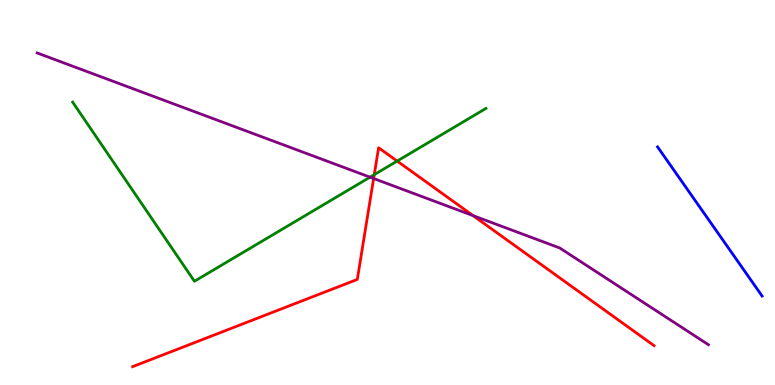[{'lines': ['blue', 'red'], 'intersections': []}, {'lines': ['green', 'red'], 'intersections': [{'x': 4.83, 'y': 5.46}, {'x': 5.12, 'y': 5.82}]}, {'lines': ['purple', 'red'], 'intersections': [{'x': 4.82, 'y': 5.36}, {'x': 6.1, 'y': 4.4}]}, {'lines': ['blue', 'green'], 'intersections': []}, {'lines': ['blue', 'purple'], 'intersections': []}, {'lines': ['green', 'purple'], 'intersections': [{'x': 4.77, 'y': 5.4}]}]